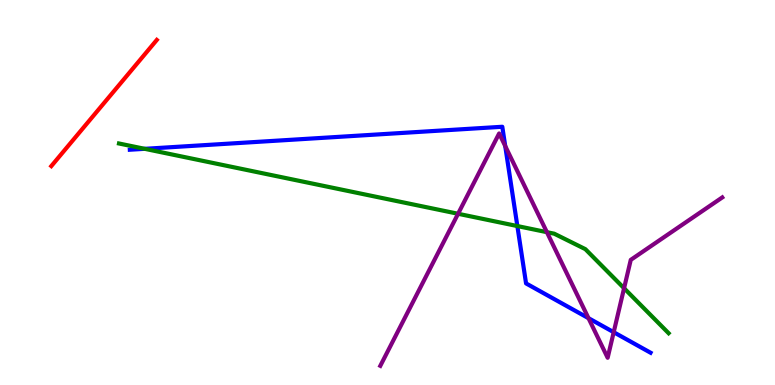[{'lines': ['blue', 'red'], 'intersections': []}, {'lines': ['green', 'red'], 'intersections': []}, {'lines': ['purple', 'red'], 'intersections': []}, {'lines': ['blue', 'green'], 'intersections': [{'x': 1.87, 'y': 6.13}, {'x': 6.68, 'y': 4.13}]}, {'lines': ['blue', 'purple'], 'intersections': [{'x': 6.52, 'y': 6.21}, {'x': 7.59, 'y': 1.74}, {'x': 7.92, 'y': 1.37}]}, {'lines': ['green', 'purple'], 'intersections': [{'x': 5.91, 'y': 4.45}, {'x': 7.06, 'y': 3.97}, {'x': 8.05, 'y': 2.51}]}]